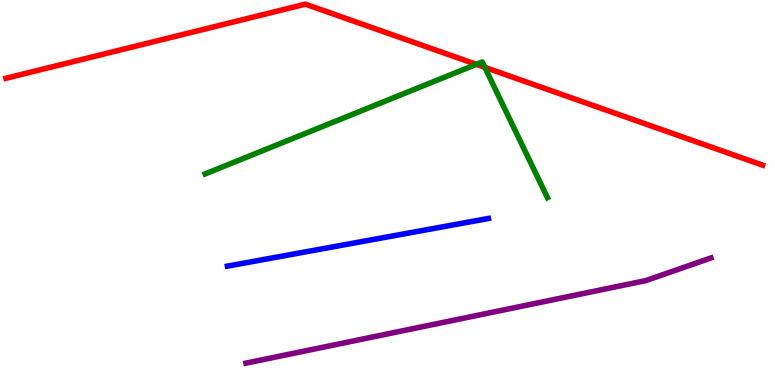[{'lines': ['blue', 'red'], 'intersections': []}, {'lines': ['green', 'red'], 'intersections': [{'x': 6.15, 'y': 8.33}, {'x': 6.26, 'y': 8.25}]}, {'lines': ['purple', 'red'], 'intersections': []}, {'lines': ['blue', 'green'], 'intersections': []}, {'lines': ['blue', 'purple'], 'intersections': []}, {'lines': ['green', 'purple'], 'intersections': []}]